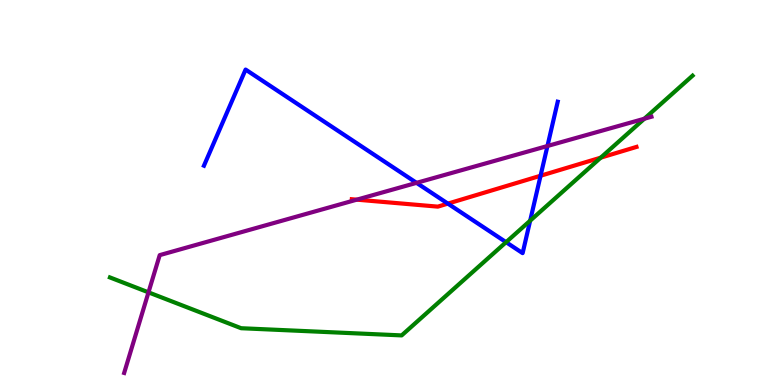[{'lines': ['blue', 'red'], 'intersections': [{'x': 5.78, 'y': 4.71}, {'x': 6.98, 'y': 5.44}]}, {'lines': ['green', 'red'], 'intersections': [{'x': 7.75, 'y': 5.9}]}, {'lines': ['purple', 'red'], 'intersections': [{'x': 4.6, 'y': 4.81}]}, {'lines': ['blue', 'green'], 'intersections': [{'x': 6.53, 'y': 3.71}, {'x': 6.84, 'y': 4.27}]}, {'lines': ['blue', 'purple'], 'intersections': [{'x': 5.37, 'y': 5.25}, {'x': 7.06, 'y': 6.21}]}, {'lines': ['green', 'purple'], 'intersections': [{'x': 1.92, 'y': 2.41}, {'x': 8.31, 'y': 6.92}]}]